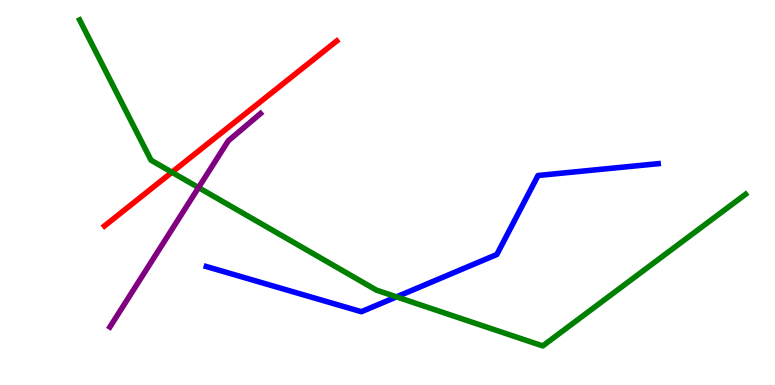[{'lines': ['blue', 'red'], 'intersections': []}, {'lines': ['green', 'red'], 'intersections': [{'x': 2.22, 'y': 5.53}]}, {'lines': ['purple', 'red'], 'intersections': []}, {'lines': ['blue', 'green'], 'intersections': [{'x': 5.12, 'y': 2.29}]}, {'lines': ['blue', 'purple'], 'intersections': []}, {'lines': ['green', 'purple'], 'intersections': [{'x': 2.56, 'y': 5.13}]}]